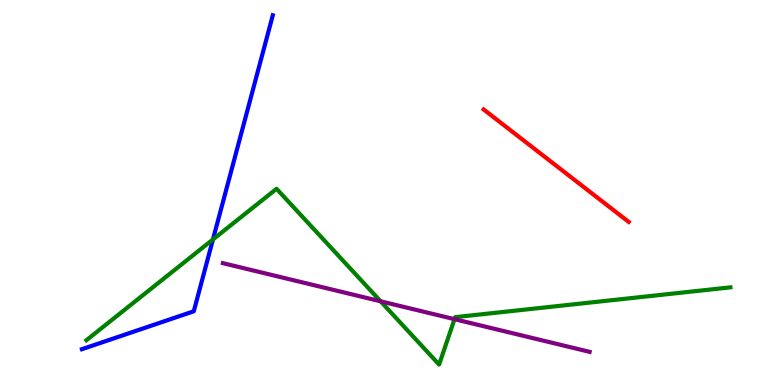[{'lines': ['blue', 'red'], 'intersections': []}, {'lines': ['green', 'red'], 'intersections': []}, {'lines': ['purple', 'red'], 'intersections': []}, {'lines': ['blue', 'green'], 'intersections': [{'x': 2.75, 'y': 3.78}]}, {'lines': ['blue', 'purple'], 'intersections': []}, {'lines': ['green', 'purple'], 'intersections': [{'x': 4.91, 'y': 2.17}, {'x': 5.86, 'y': 1.71}]}]